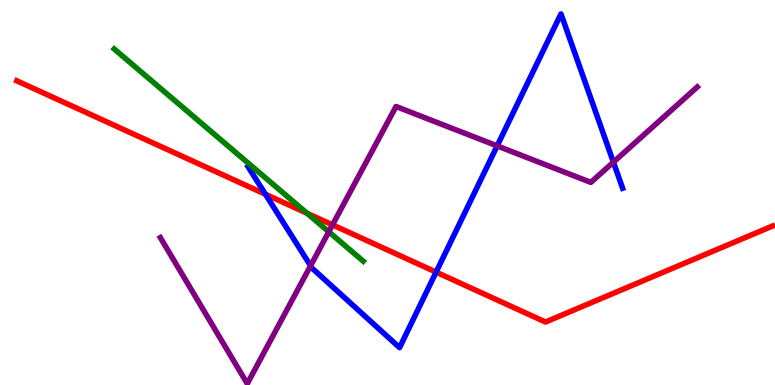[{'lines': ['blue', 'red'], 'intersections': [{'x': 3.43, 'y': 4.95}, {'x': 5.63, 'y': 2.93}]}, {'lines': ['green', 'red'], 'intersections': [{'x': 3.96, 'y': 4.46}]}, {'lines': ['purple', 'red'], 'intersections': [{'x': 4.29, 'y': 4.16}]}, {'lines': ['blue', 'green'], 'intersections': []}, {'lines': ['blue', 'purple'], 'intersections': [{'x': 4.01, 'y': 3.1}, {'x': 6.41, 'y': 6.21}, {'x': 7.91, 'y': 5.79}]}, {'lines': ['green', 'purple'], 'intersections': [{'x': 4.24, 'y': 3.98}]}]